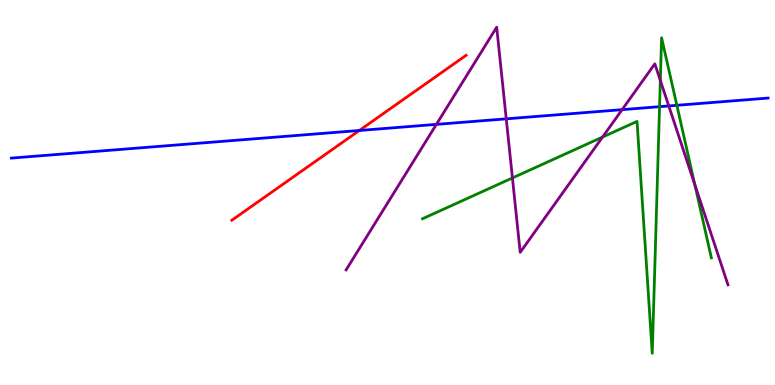[{'lines': ['blue', 'red'], 'intersections': [{'x': 4.64, 'y': 6.61}]}, {'lines': ['green', 'red'], 'intersections': []}, {'lines': ['purple', 'red'], 'intersections': []}, {'lines': ['blue', 'green'], 'intersections': [{'x': 8.51, 'y': 7.23}, {'x': 8.73, 'y': 7.26}]}, {'lines': ['blue', 'purple'], 'intersections': [{'x': 5.63, 'y': 6.77}, {'x': 6.53, 'y': 6.91}, {'x': 8.03, 'y': 7.15}, {'x': 8.63, 'y': 7.25}]}, {'lines': ['green', 'purple'], 'intersections': [{'x': 6.61, 'y': 5.38}, {'x': 7.77, 'y': 6.44}, {'x': 8.52, 'y': 7.91}, {'x': 8.96, 'y': 5.21}]}]